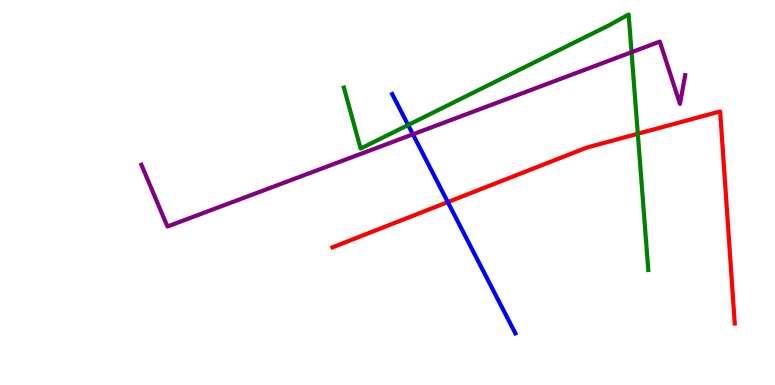[{'lines': ['blue', 'red'], 'intersections': [{'x': 5.78, 'y': 4.75}]}, {'lines': ['green', 'red'], 'intersections': [{'x': 8.23, 'y': 6.53}]}, {'lines': ['purple', 'red'], 'intersections': []}, {'lines': ['blue', 'green'], 'intersections': [{'x': 5.27, 'y': 6.75}]}, {'lines': ['blue', 'purple'], 'intersections': [{'x': 5.33, 'y': 6.51}]}, {'lines': ['green', 'purple'], 'intersections': [{'x': 8.15, 'y': 8.64}]}]